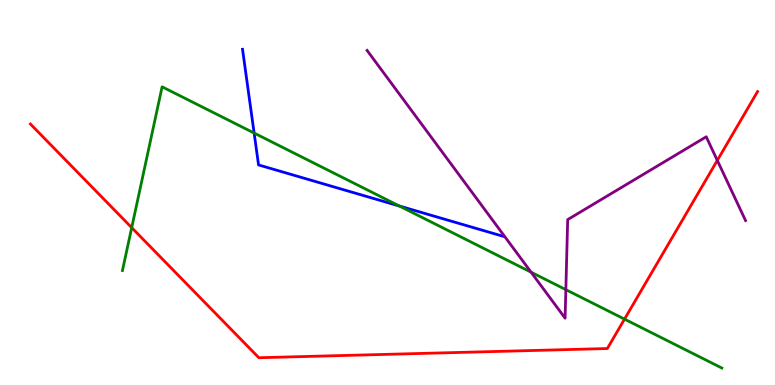[{'lines': ['blue', 'red'], 'intersections': []}, {'lines': ['green', 'red'], 'intersections': [{'x': 1.7, 'y': 4.09}, {'x': 8.06, 'y': 1.71}]}, {'lines': ['purple', 'red'], 'intersections': [{'x': 9.26, 'y': 5.83}]}, {'lines': ['blue', 'green'], 'intersections': [{'x': 3.28, 'y': 6.54}, {'x': 5.15, 'y': 4.65}]}, {'lines': ['blue', 'purple'], 'intersections': []}, {'lines': ['green', 'purple'], 'intersections': [{'x': 6.85, 'y': 2.93}, {'x': 7.3, 'y': 2.48}]}]